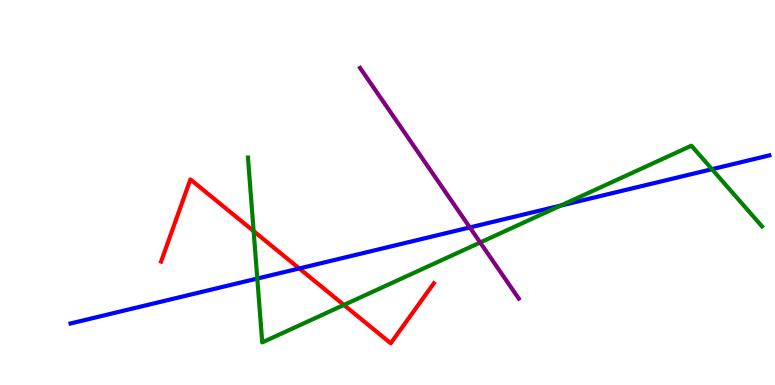[{'lines': ['blue', 'red'], 'intersections': [{'x': 3.86, 'y': 3.03}]}, {'lines': ['green', 'red'], 'intersections': [{'x': 3.27, 'y': 4.0}, {'x': 4.44, 'y': 2.08}]}, {'lines': ['purple', 'red'], 'intersections': []}, {'lines': ['blue', 'green'], 'intersections': [{'x': 3.32, 'y': 2.76}, {'x': 7.24, 'y': 4.66}, {'x': 9.19, 'y': 5.61}]}, {'lines': ['blue', 'purple'], 'intersections': [{'x': 6.06, 'y': 4.09}]}, {'lines': ['green', 'purple'], 'intersections': [{'x': 6.2, 'y': 3.7}]}]